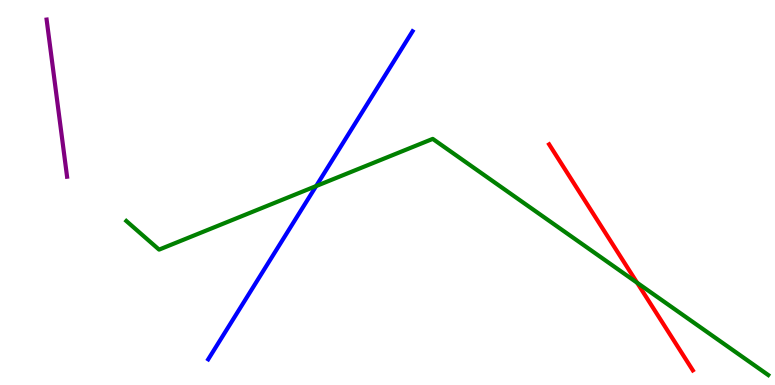[{'lines': ['blue', 'red'], 'intersections': []}, {'lines': ['green', 'red'], 'intersections': [{'x': 8.22, 'y': 2.66}]}, {'lines': ['purple', 'red'], 'intersections': []}, {'lines': ['blue', 'green'], 'intersections': [{'x': 4.08, 'y': 5.17}]}, {'lines': ['blue', 'purple'], 'intersections': []}, {'lines': ['green', 'purple'], 'intersections': []}]